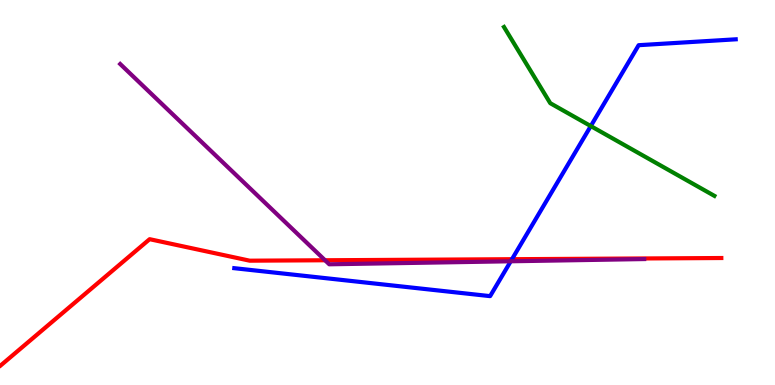[{'lines': ['blue', 'red'], 'intersections': [{'x': 6.61, 'y': 3.27}]}, {'lines': ['green', 'red'], 'intersections': []}, {'lines': ['purple', 'red'], 'intersections': [{'x': 4.19, 'y': 3.24}]}, {'lines': ['blue', 'green'], 'intersections': [{'x': 7.62, 'y': 6.73}]}, {'lines': ['blue', 'purple'], 'intersections': [{'x': 6.59, 'y': 3.21}]}, {'lines': ['green', 'purple'], 'intersections': []}]